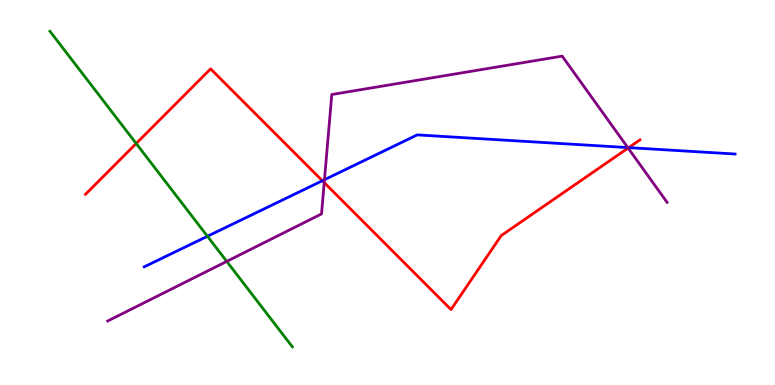[{'lines': ['blue', 'red'], 'intersections': [{'x': 4.16, 'y': 5.31}, {'x': 8.11, 'y': 6.17}]}, {'lines': ['green', 'red'], 'intersections': [{'x': 1.76, 'y': 6.27}]}, {'lines': ['purple', 'red'], 'intersections': [{'x': 4.18, 'y': 5.26}, {'x': 8.1, 'y': 6.15}]}, {'lines': ['blue', 'green'], 'intersections': [{'x': 2.68, 'y': 3.86}]}, {'lines': ['blue', 'purple'], 'intersections': [{'x': 4.19, 'y': 5.33}, {'x': 8.1, 'y': 6.17}]}, {'lines': ['green', 'purple'], 'intersections': [{'x': 2.93, 'y': 3.21}]}]